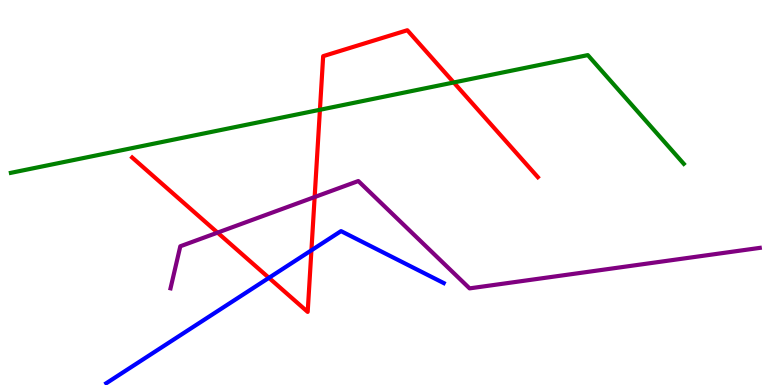[{'lines': ['blue', 'red'], 'intersections': [{'x': 3.47, 'y': 2.78}, {'x': 4.02, 'y': 3.5}]}, {'lines': ['green', 'red'], 'intersections': [{'x': 4.13, 'y': 7.15}, {'x': 5.85, 'y': 7.86}]}, {'lines': ['purple', 'red'], 'intersections': [{'x': 2.81, 'y': 3.96}, {'x': 4.06, 'y': 4.88}]}, {'lines': ['blue', 'green'], 'intersections': []}, {'lines': ['blue', 'purple'], 'intersections': []}, {'lines': ['green', 'purple'], 'intersections': []}]